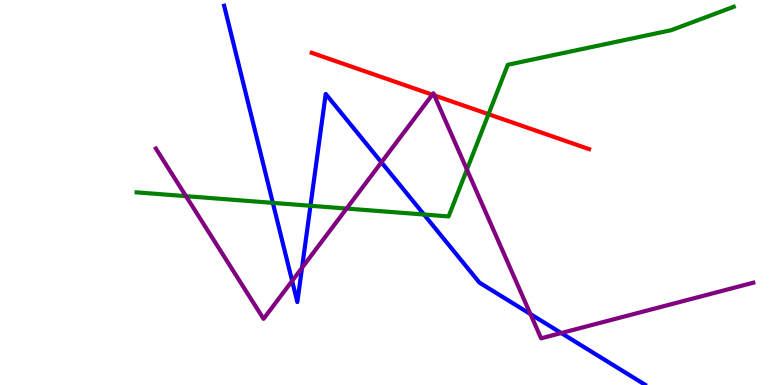[{'lines': ['blue', 'red'], 'intersections': []}, {'lines': ['green', 'red'], 'intersections': [{'x': 6.3, 'y': 7.03}]}, {'lines': ['purple', 'red'], 'intersections': [{'x': 5.58, 'y': 7.54}, {'x': 5.6, 'y': 7.52}]}, {'lines': ['blue', 'green'], 'intersections': [{'x': 3.52, 'y': 4.73}, {'x': 4.01, 'y': 4.66}, {'x': 5.47, 'y': 4.43}]}, {'lines': ['blue', 'purple'], 'intersections': [{'x': 3.77, 'y': 2.7}, {'x': 3.9, 'y': 3.04}, {'x': 4.92, 'y': 5.78}, {'x': 6.84, 'y': 1.84}, {'x': 7.24, 'y': 1.35}]}, {'lines': ['green', 'purple'], 'intersections': [{'x': 2.4, 'y': 4.9}, {'x': 4.47, 'y': 4.58}, {'x': 6.02, 'y': 5.6}]}]